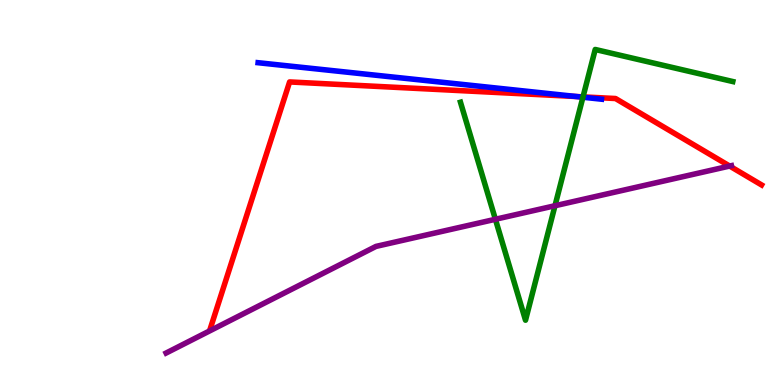[{'lines': ['blue', 'red'], 'intersections': [{'x': 7.44, 'y': 7.49}]}, {'lines': ['green', 'red'], 'intersections': [{'x': 7.52, 'y': 7.48}]}, {'lines': ['purple', 'red'], 'intersections': [{'x': 9.41, 'y': 5.69}]}, {'lines': ['blue', 'green'], 'intersections': [{'x': 7.52, 'y': 7.47}]}, {'lines': ['blue', 'purple'], 'intersections': []}, {'lines': ['green', 'purple'], 'intersections': [{'x': 6.39, 'y': 4.3}, {'x': 7.16, 'y': 4.66}]}]